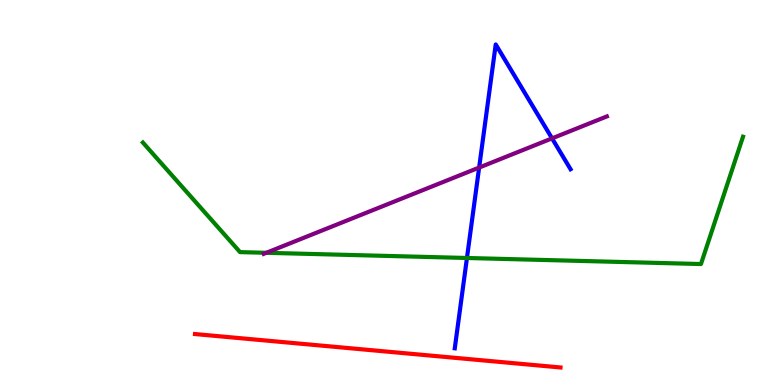[{'lines': ['blue', 'red'], 'intersections': []}, {'lines': ['green', 'red'], 'intersections': []}, {'lines': ['purple', 'red'], 'intersections': []}, {'lines': ['blue', 'green'], 'intersections': [{'x': 6.03, 'y': 3.3}]}, {'lines': ['blue', 'purple'], 'intersections': [{'x': 6.18, 'y': 5.65}, {'x': 7.12, 'y': 6.41}]}, {'lines': ['green', 'purple'], 'intersections': [{'x': 3.44, 'y': 3.43}]}]